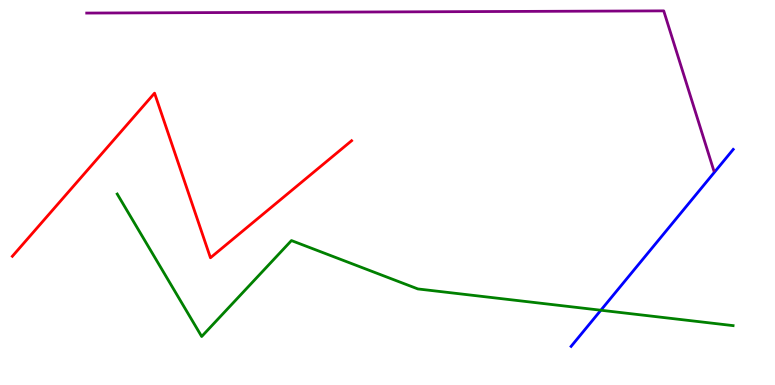[{'lines': ['blue', 'red'], 'intersections': []}, {'lines': ['green', 'red'], 'intersections': []}, {'lines': ['purple', 'red'], 'intersections': []}, {'lines': ['blue', 'green'], 'intersections': [{'x': 7.75, 'y': 1.94}]}, {'lines': ['blue', 'purple'], 'intersections': []}, {'lines': ['green', 'purple'], 'intersections': []}]